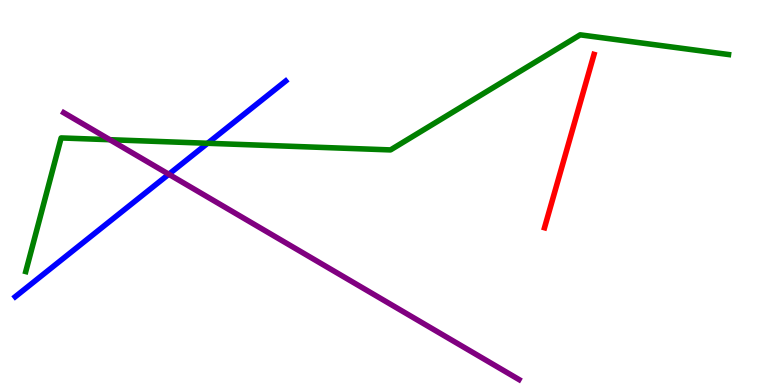[{'lines': ['blue', 'red'], 'intersections': []}, {'lines': ['green', 'red'], 'intersections': []}, {'lines': ['purple', 'red'], 'intersections': []}, {'lines': ['blue', 'green'], 'intersections': [{'x': 2.68, 'y': 6.28}]}, {'lines': ['blue', 'purple'], 'intersections': [{'x': 2.18, 'y': 5.47}]}, {'lines': ['green', 'purple'], 'intersections': [{'x': 1.42, 'y': 6.37}]}]